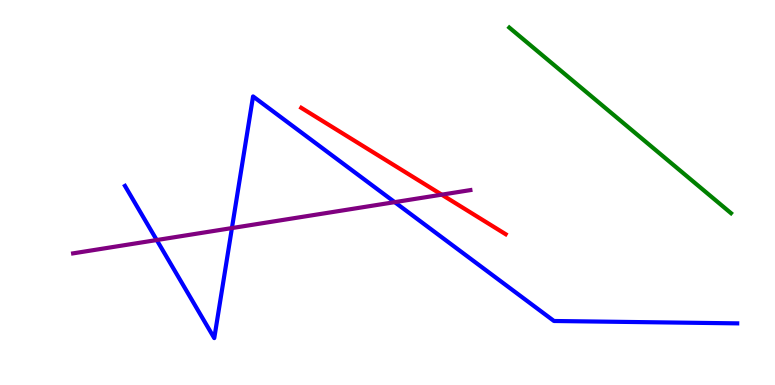[{'lines': ['blue', 'red'], 'intersections': []}, {'lines': ['green', 'red'], 'intersections': []}, {'lines': ['purple', 'red'], 'intersections': [{'x': 5.7, 'y': 4.94}]}, {'lines': ['blue', 'green'], 'intersections': []}, {'lines': ['blue', 'purple'], 'intersections': [{'x': 2.02, 'y': 3.77}, {'x': 2.99, 'y': 4.08}, {'x': 5.09, 'y': 4.75}]}, {'lines': ['green', 'purple'], 'intersections': []}]